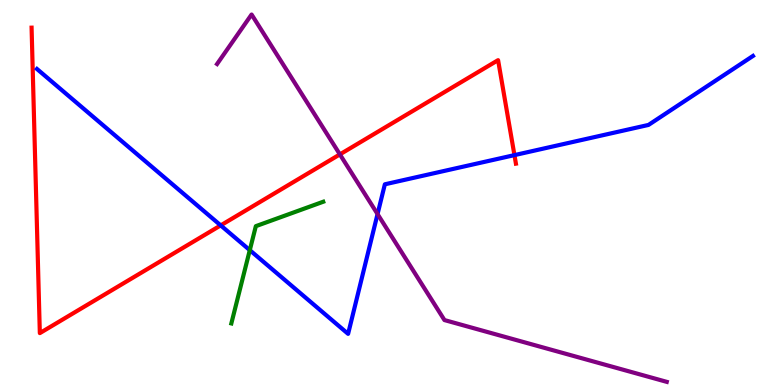[{'lines': ['blue', 'red'], 'intersections': [{'x': 2.85, 'y': 4.15}, {'x': 6.64, 'y': 5.97}]}, {'lines': ['green', 'red'], 'intersections': []}, {'lines': ['purple', 'red'], 'intersections': [{'x': 4.39, 'y': 5.99}]}, {'lines': ['blue', 'green'], 'intersections': [{'x': 3.22, 'y': 3.5}]}, {'lines': ['blue', 'purple'], 'intersections': [{'x': 4.87, 'y': 4.44}]}, {'lines': ['green', 'purple'], 'intersections': []}]